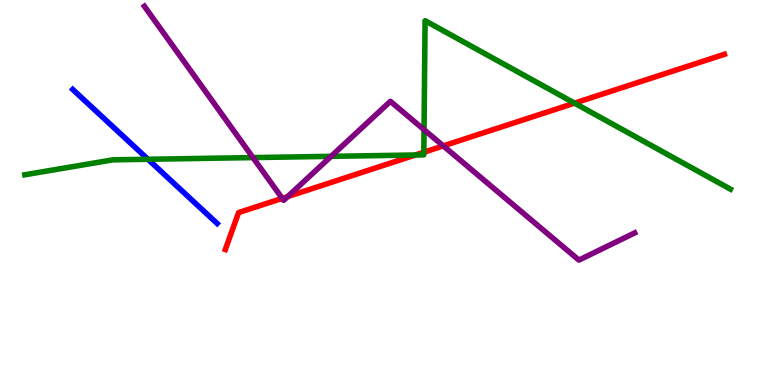[{'lines': ['blue', 'red'], 'intersections': []}, {'lines': ['green', 'red'], 'intersections': [{'x': 5.36, 'y': 5.97}, {'x': 5.47, 'y': 6.05}, {'x': 7.41, 'y': 7.32}]}, {'lines': ['purple', 'red'], 'intersections': [{'x': 3.64, 'y': 4.85}, {'x': 3.71, 'y': 4.89}, {'x': 5.72, 'y': 6.21}]}, {'lines': ['blue', 'green'], 'intersections': [{'x': 1.91, 'y': 5.86}]}, {'lines': ['blue', 'purple'], 'intersections': []}, {'lines': ['green', 'purple'], 'intersections': [{'x': 3.26, 'y': 5.91}, {'x': 4.27, 'y': 5.94}, {'x': 5.47, 'y': 6.63}]}]